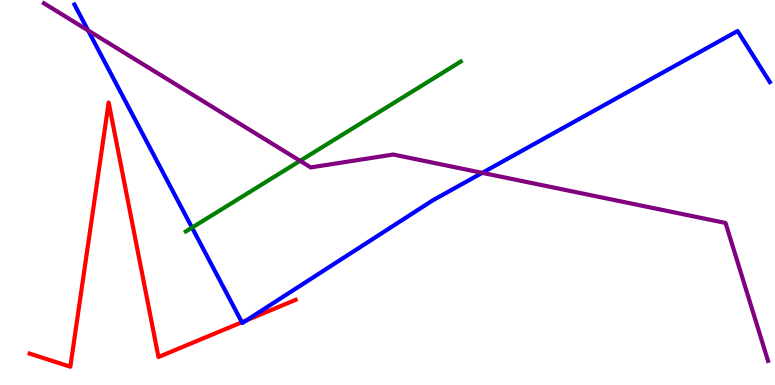[{'lines': ['blue', 'red'], 'intersections': [{'x': 3.12, 'y': 1.63}, {'x': 3.18, 'y': 1.68}]}, {'lines': ['green', 'red'], 'intersections': []}, {'lines': ['purple', 'red'], 'intersections': []}, {'lines': ['blue', 'green'], 'intersections': [{'x': 2.48, 'y': 4.09}]}, {'lines': ['blue', 'purple'], 'intersections': [{'x': 1.14, 'y': 9.21}, {'x': 6.22, 'y': 5.51}]}, {'lines': ['green', 'purple'], 'intersections': [{'x': 3.87, 'y': 5.82}]}]